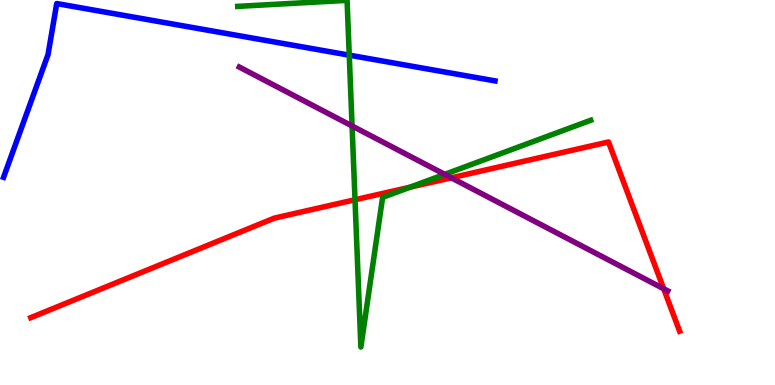[{'lines': ['blue', 'red'], 'intersections': []}, {'lines': ['green', 'red'], 'intersections': [{'x': 4.58, 'y': 4.81}, {'x': 5.29, 'y': 5.14}]}, {'lines': ['purple', 'red'], 'intersections': [{'x': 5.82, 'y': 5.38}, {'x': 8.56, 'y': 2.5}]}, {'lines': ['blue', 'green'], 'intersections': [{'x': 4.51, 'y': 8.57}]}, {'lines': ['blue', 'purple'], 'intersections': []}, {'lines': ['green', 'purple'], 'intersections': [{'x': 4.54, 'y': 6.73}, {'x': 5.74, 'y': 5.47}]}]